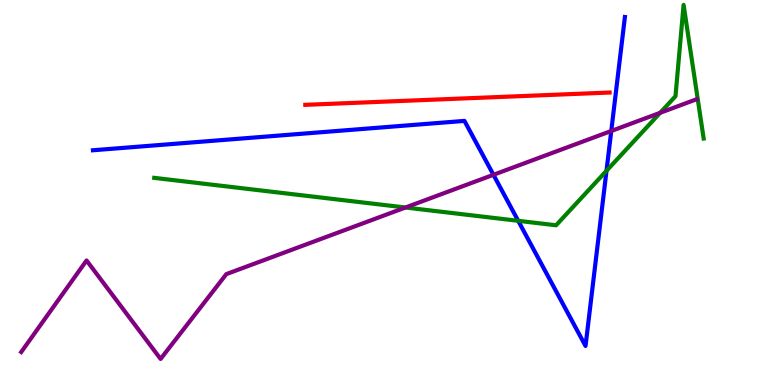[{'lines': ['blue', 'red'], 'intersections': []}, {'lines': ['green', 'red'], 'intersections': []}, {'lines': ['purple', 'red'], 'intersections': []}, {'lines': ['blue', 'green'], 'intersections': [{'x': 6.69, 'y': 4.26}, {'x': 7.83, 'y': 5.56}]}, {'lines': ['blue', 'purple'], 'intersections': [{'x': 6.37, 'y': 5.46}, {'x': 7.89, 'y': 6.6}]}, {'lines': ['green', 'purple'], 'intersections': [{'x': 5.23, 'y': 4.61}, {'x': 8.52, 'y': 7.07}]}]